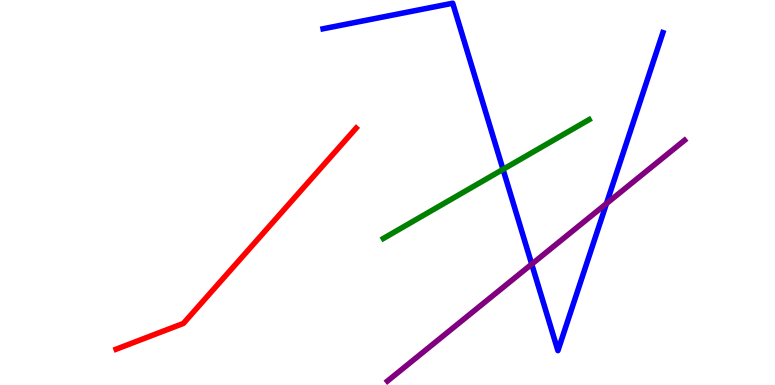[{'lines': ['blue', 'red'], 'intersections': []}, {'lines': ['green', 'red'], 'intersections': []}, {'lines': ['purple', 'red'], 'intersections': []}, {'lines': ['blue', 'green'], 'intersections': [{'x': 6.49, 'y': 5.6}]}, {'lines': ['blue', 'purple'], 'intersections': [{'x': 6.86, 'y': 3.14}, {'x': 7.83, 'y': 4.71}]}, {'lines': ['green', 'purple'], 'intersections': []}]